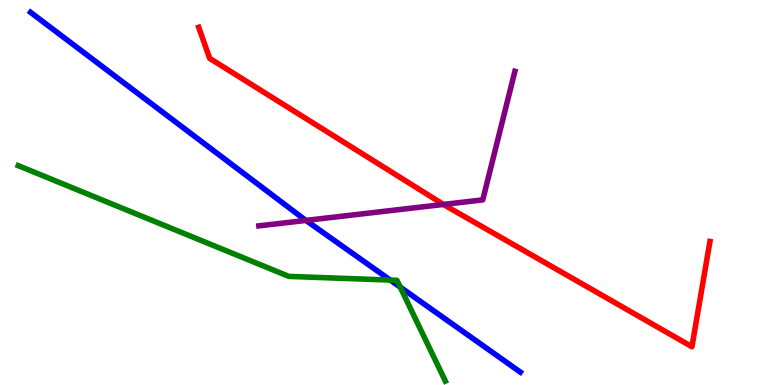[{'lines': ['blue', 'red'], 'intersections': []}, {'lines': ['green', 'red'], 'intersections': []}, {'lines': ['purple', 'red'], 'intersections': [{'x': 5.72, 'y': 4.69}]}, {'lines': ['blue', 'green'], 'intersections': [{'x': 5.04, 'y': 2.73}, {'x': 5.16, 'y': 2.54}]}, {'lines': ['blue', 'purple'], 'intersections': [{'x': 3.95, 'y': 4.28}]}, {'lines': ['green', 'purple'], 'intersections': []}]